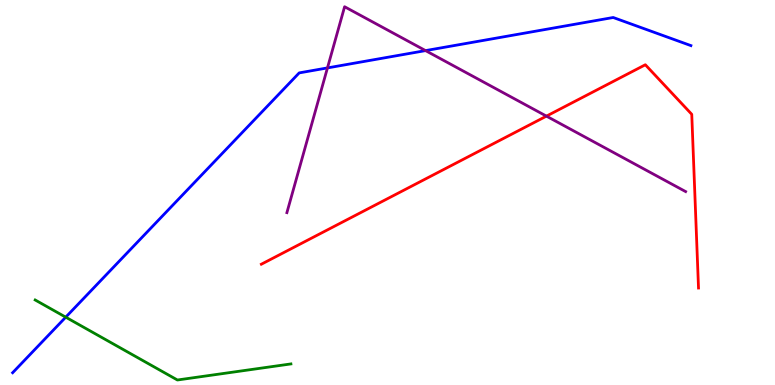[{'lines': ['blue', 'red'], 'intersections': []}, {'lines': ['green', 'red'], 'intersections': []}, {'lines': ['purple', 'red'], 'intersections': [{'x': 7.05, 'y': 6.98}]}, {'lines': ['blue', 'green'], 'intersections': [{'x': 0.848, 'y': 1.76}]}, {'lines': ['blue', 'purple'], 'intersections': [{'x': 4.23, 'y': 8.24}, {'x': 5.49, 'y': 8.69}]}, {'lines': ['green', 'purple'], 'intersections': []}]